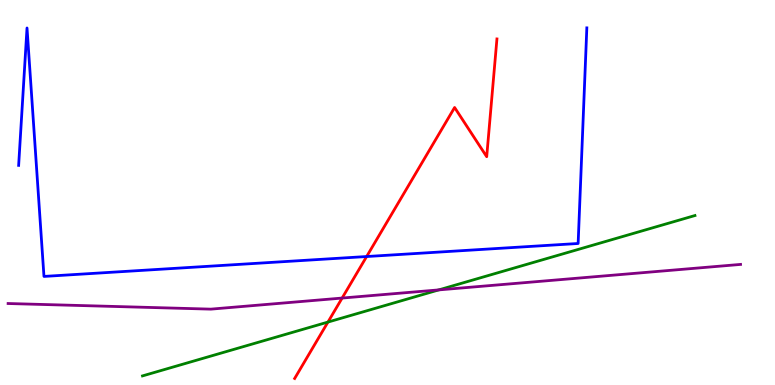[{'lines': ['blue', 'red'], 'intersections': [{'x': 4.73, 'y': 3.34}]}, {'lines': ['green', 'red'], 'intersections': [{'x': 4.23, 'y': 1.63}]}, {'lines': ['purple', 'red'], 'intersections': [{'x': 4.41, 'y': 2.26}]}, {'lines': ['blue', 'green'], 'intersections': []}, {'lines': ['blue', 'purple'], 'intersections': []}, {'lines': ['green', 'purple'], 'intersections': [{'x': 5.66, 'y': 2.47}]}]